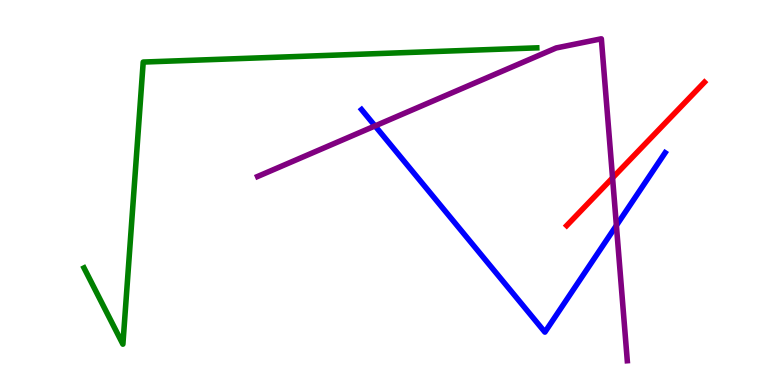[{'lines': ['blue', 'red'], 'intersections': []}, {'lines': ['green', 'red'], 'intersections': []}, {'lines': ['purple', 'red'], 'intersections': [{'x': 7.9, 'y': 5.38}]}, {'lines': ['blue', 'green'], 'intersections': []}, {'lines': ['blue', 'purple'], 'intersections': [{'x': 4.84, 'y': 6.73}, {'x': 7.95, 'y': 4.14}]}, {'lines': ['green', 'purple'], 'intersections': []}]